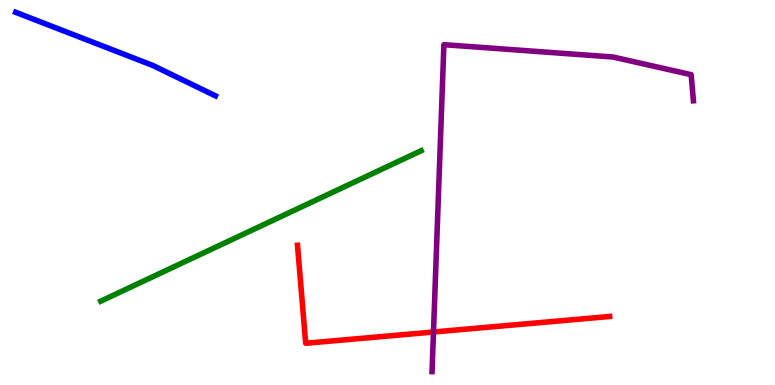[{'lines': ['blue', 'red'], 'intersections': []}, {'lines': ['green', 'red'], 'intersections': []}, {'lines': ['purple', 'red'], 'intersections': [{'x': 5.59, 'y': 1.38}]}, {'lines': ['blue', 'green'], 'intersections': []}, {'lines': ['blue', 'purple'], 'intersections': []}, {'lines': ['green', 'purple'], 'intersections': []}]